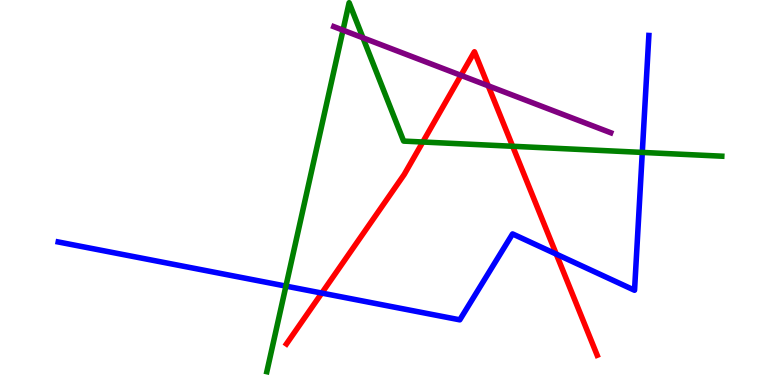[{'lines': ['blue', 'red'], 'intersections': [{'x': 4.15, 'y': 2.39}, {'x': 7.18, 'y': 3.4}]}, {'lines': ['green', 'red'], 'intersections': [{'x': 5.46, 'y': 6.31}, {'x': 6.62, 'y': 6.2}]}, {'lines': ['purple', 'red'], 'intersections': [{'x': 5.95, 'y': 8.04}, {'x': 6.3, 'y': 7.77}]}, {'lines': ['blue', 'green'], 'intersections': [{'x': 3.69, 'y': 2.57}, {'x': 8.29, 'y': 6.04}]}, {'lines': ['blue', 'purple'], 'intersections': []}, {'lines': ['green', 'purple'], 'intersections': [{'x': 4.43, 'y': 9.22}, {'x': 4.68, 'y': 9.02}]}]